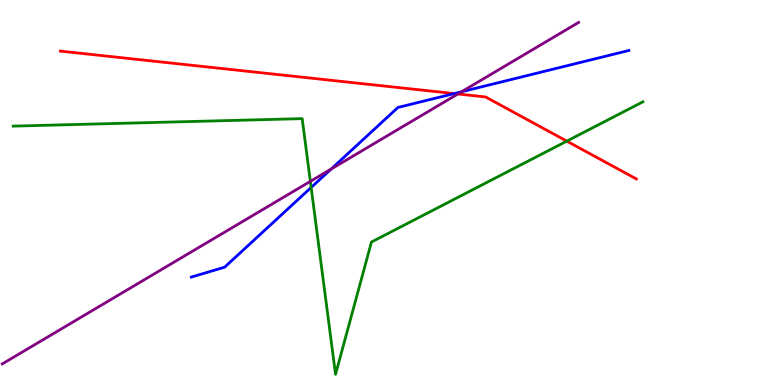[{'lines': ['blue', 'red'], 'intersections': [{'x': 5.86, 'y': 7.57}]}, {'lines': ['green', 'red'], 'intersections': [{'x': 7.31, 'y': 6.33}]}, {'lines': ['purple', 'red'], 'intersections': [{'x': 5.91, 'y': 7.56}]}, {'lines': ['blue', 'green'], 'intersections': [{'x': 4.01, 'y': 5.13}]}, {'lines': ['blue', 'purple'], 'intersections': [{'x': 4.27, 'y': 5.61}, {'x': 5.96, 'y': 7.62}]}, {'lines': ['green', 'purple'], 'intersections': [{'x': 4.0, 'y': 5.29}]}]